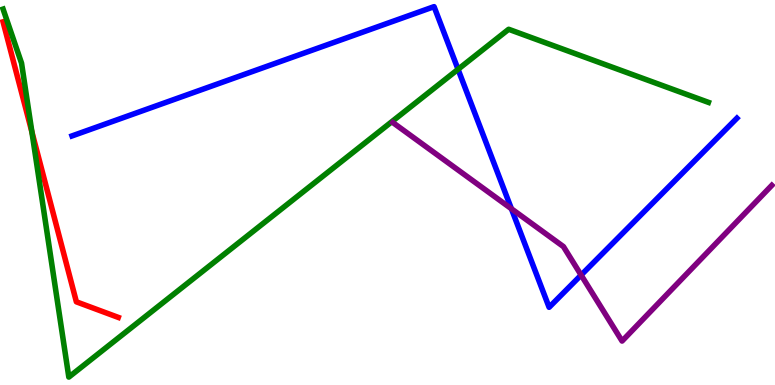[{'lines': ['blue', 'red'], 'intersections': []}, {'lines': ['green', 'red'], 'intersections': [{'x': 0.412, 'y': 6.57}]}, {'lines': ['purple', 'red'], 'intersections': []}, {'lines': ['blue', 'green'], 'intersections': [{'x': 5.91, 'y': 8.2}]}, {'lines': ['blue', 'purple'], 'intersections': [{'x': 6.6, 'y': 4.58}, {'x': 7.5, 'y': 2.86}]}, {'lines': ['green', 'purple'], 'intersections': []}]